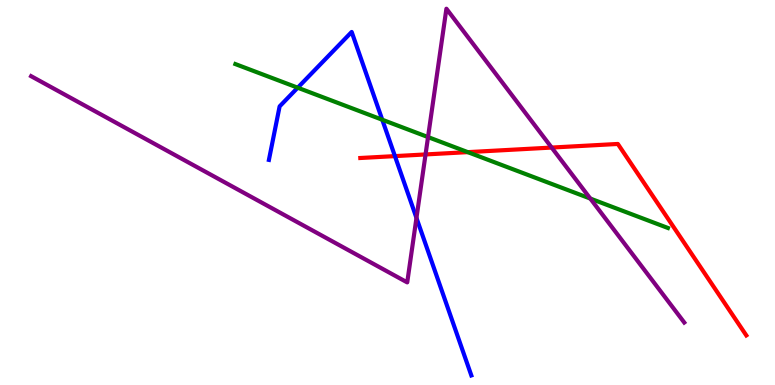[{'lines': ['blue', 'red'], 'intersections': [{'x': 5.1, 'y': 5.95}]}, {'lines': ['green', 'red'], 'intersections': [{'x': 6.04, 'y': 6.05}]}, {'lines': ['purple', 'red'], 'intersections': [{'x': 5.49, 'y': 5.99}, {'x': 7.12, 'y': 6.17}]}, {'lines': ['blue', 'green'], 'intersections': [{'x': 3.84, 'y': 7.72}, {'x': 4.93, 'y': 6.89}]}, {'lines': ['blue', 'purple'], 'intersections': [{'x': 5.37, 'y': 4.34}]}, {'lines': ['green', 'purple'], 'intersections': [{'x': 5.52, 'y': 6.44}, {'x': 7.62, 'y': 4.84}]}]